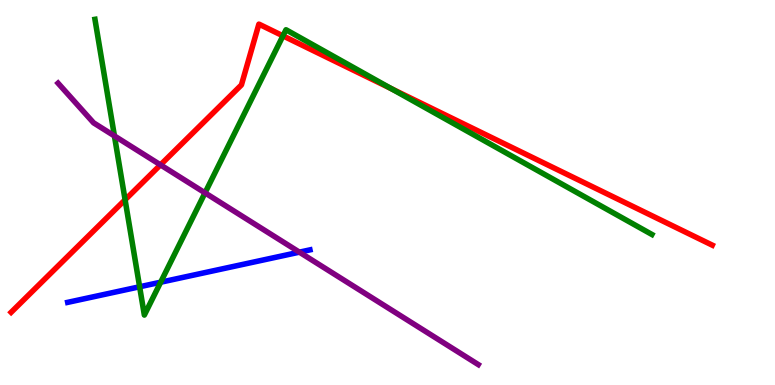[{'lines': ['blue', 'red'], 'intersections': []}, {'lines': ['green', 'red'], 'intersections': [{'x': 1.61, 'y': 4.81}, {'x': 3.65, 'y': 9.07}, {'x': 5.05, 'y': 7.7}]}, {'lines': ['purple', 'red'], 'intersections': [{'x': 2.07, 'y': 5.72}]}, {'lines': ['blue', 'green'], 'intersections': [{'x': 1.8, 'y': 2.55}, {'x': 2.07, 'y': 2.67}]}, {'lines': ['blue', 'purple'], 'intersections': [{'x': 3.86, 'y': 3.45}]}, {'lines': ['green', 'purple'], 'intersections': [{'x': 1.48, 'y': 6.47}, {'x': 2.65, 'y': 4.99}]}]